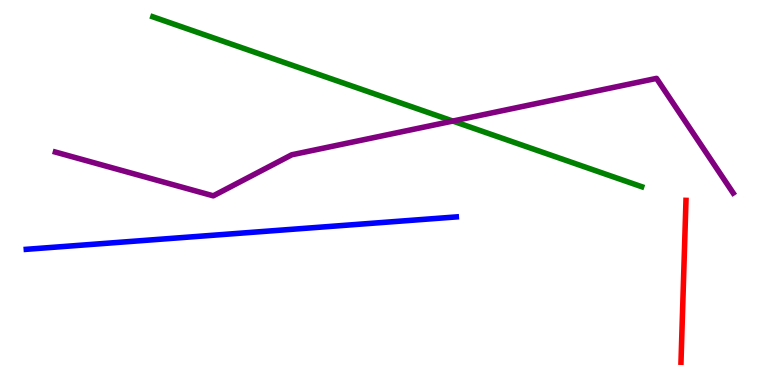[{'lines': ['blue', 'red'], 'intersections': []}, {'lines': ['green', 'red'], 'intersections': []}, {'lines': ['purple', 'red'], 'intersections': []}, {'lines': ['blue', 'green'], 'intersections': []}, {'lines': ['blue', 'purple'], 'intersections': []}, {'lines': ['green', 'purple'], 'intersections': [{'x': 5.84, 'y': 6.86}]}]